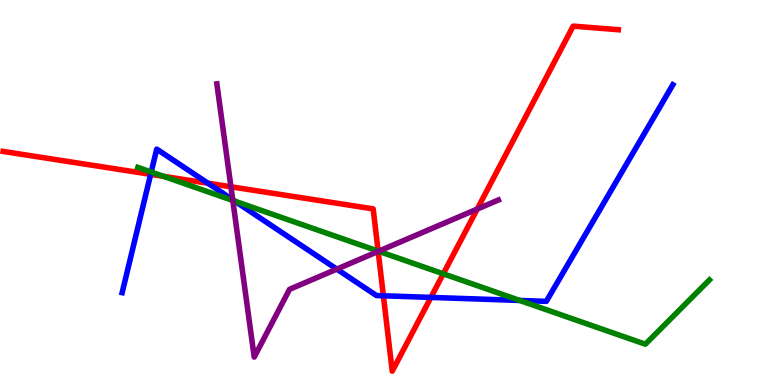[{'lines': ['blue', 'red'], 'intersections': [{'x': 1.94, 'y': 5.47}, {'x': 2.68, 'y': 5.24}, {'x': 4.95, 'y': 2.32}, {'x': 5.56, 'y': 2.28}]}, {'lines': ['green', 'red'], 'intersections': [{'x': 2.11, 'y': 5.42}, {'x': 4.88, 'y': 3.48}, {'x': 5.72, 'y': 2.89}]}, {'lines': ['purple', 'red'], 'intersections': [{'x': 2.98, 'y': 5.15}, {'x': 4.88, 'y': 3.47}, {'x': 6.16, 'y': 4.57}]}, {'lines': ['blue', 'green'], 'intersections': [{'x': 1.95, 'y': 5.53}, {'x': 3.03, 'y': 4.77}, {'x': 6.71, 'y': 2.2}]}, {'lines': ['blue', 'purple'], 'intersections': [{'x': 3.0, 'y': 4.81}, {'x': 4.35, 'y': 3.01}]}, {'lines': ['green', 'purple'], 'intersections': [{'x': 3.0, 'y': 4.79}, {'x': 4.88, 'y': 3.47}]}]